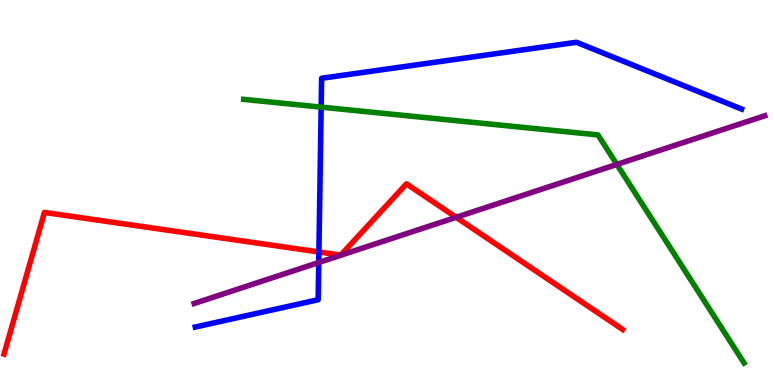[{'lines': ['blue', 'red'], 'intersections': [{'x': 4.11, 'y': 3.46}]}, {'lines': ['green', 'red'], 'intersections': []}, {'lines': ['purple', 'red'], 'intersections': [{'x': 5.89, 'y': 4.36}]}, {'lines': ['blue', 'green'], 'intersections': [{'x': 4.14, 'y': 7.22}]}, {'lines': ['blue', 'purple'], 'intersections': [{'x': 4.11, 'y': 3.18}]}, {'lines': ['green', 'purple'], 'intersections': [{'x': 7.96, 'y': 5.73}]}]